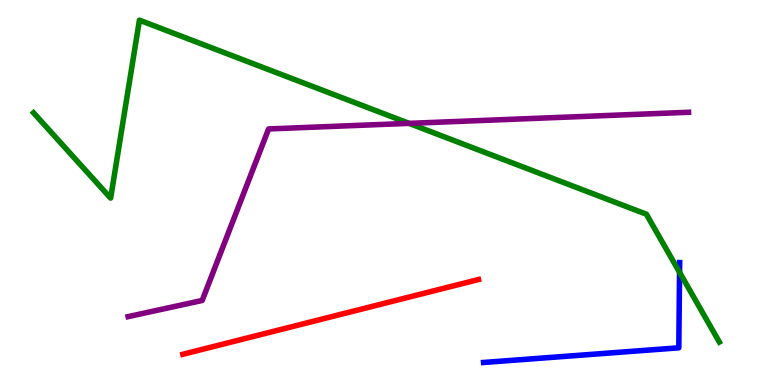[{'lines': ['blue', 'red'], 'intersections': []}, {'lines': ['green', 'red'], 'intersections': []}, {'lines': ['purple', 'red'], 'intersections': []}, {'lines': ['blue', 'green'], 'intersections': [{'x': 8.77, 'y': 2.93}]}, {'lines': ['blue', 'purple'], 'intersections': []}, {'lines': ['green', 'purple'], 'intersections': [{'x': 5.28, 'y': 6.8}]}]